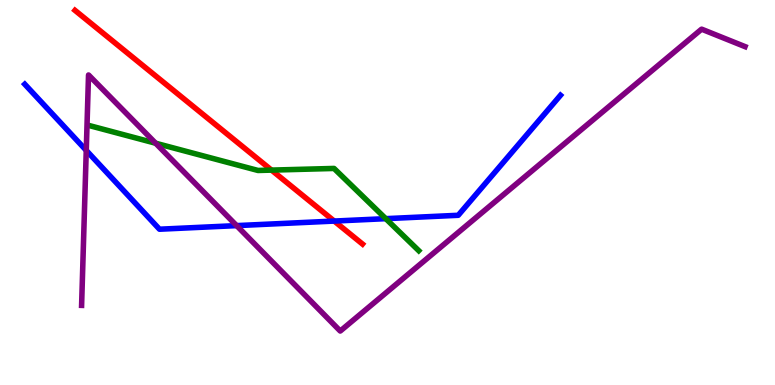[{'lines': ['blue', 'red'], 'intersections': [{'x': 4.31, 'y': 4.26}]}, {'lines': ['green', 'red'], 'intersections': [{'x': 3.5, 'y': 5.58}]}, {'lines': ['purple', 'red'], 'intersections': []}, {'lines': ['blue', 'green'], 'intersections': [{'x': 4.98, 'y': 4.32}]}, {'lines': ['blue', 'purple'], 'intersections': [{'x': 1.11, 'y': 6.09}, {'x': 3.05, 'y': 4.14}]}, {'lines': ['green', 'purple'], 'intersections': [{'x': 2.01, 'y': 6.28}]}]